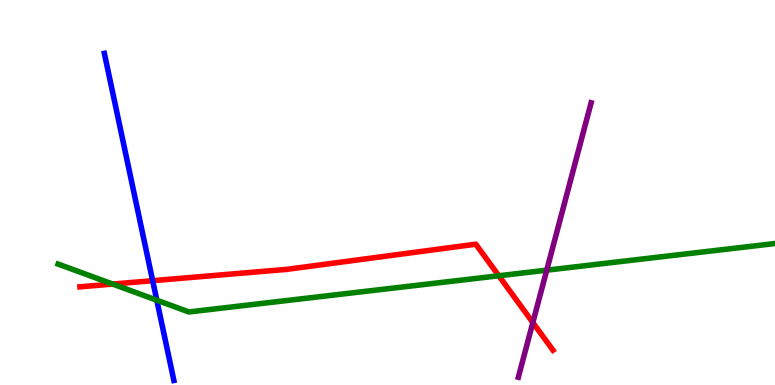[{'lines': ['blue', 'red'], 'intersections': [{'x': 1.97, 'y': 2.71}]}, {'lines': ['green', 'red'], 'intersections': [{'x': 1.45, 'y': 2.62}, {'x': 6.44, 'y': 2.84}]}, {'lines': ['purple', 'red'], 'intersections': [{'x': 6.88, 'y': 1.62}]}, {'lines': ['blue', 'green'], 'intersections': [{'x': 2.02, 'y': 2.2}]}, {'lines': ['blue', 'purple'], 'intersections': []}, {'lines': ['green', 'purple'], 'intersections': [{'x': 7.05, 'y': 2.98}]}]